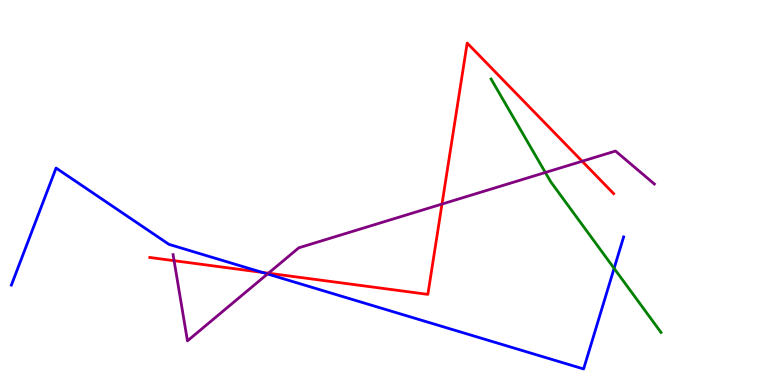[{'lines': ['blue', 'red'], 'intersections': [{'x': 3.38, 'y': 2.92}]}, {'lines': ['green', 'red'], 'intersections': []}, {'lines': ['purple', 'red'], 'intersections': [{'x': 2.25, 'y': 3.23}, {'x': 3.46, 'y': 2.9}, {'x': 5.7, 'y': 4.7}, {'x': 7.51, 'y': 5.81}]}, {'lines': ['blue', 'green'], 'intersections': [{'x': 7.92, 'y': 3.03}]}, {'lines': ['blue', 'purple'], 'intersections': [{'x': 3.45, 'y': 2.88}]}, {'lines': ['green', 'purple'], 'intersections': [{'x': 7.04, 'y': 5.52}]}]